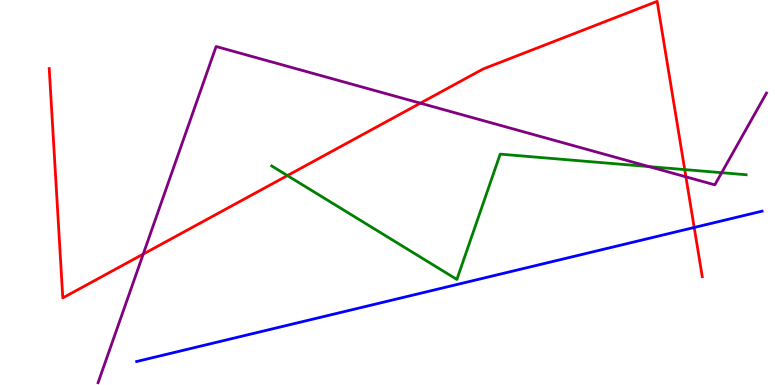[{'lines': ['blue', 'red'], 'intersections': [{'x': 8.96, 'y': 4.09}]}, {'lines': ['green', 'red'], 'intersections': [{'x': 3.71, 'y': 5.44}, {'x': 8.84, 'y': 5.59}]}, {'lines': ['purple', 'red'], 'intersections': [{'x': 1.85, 'y': 3.4}, {'x': 5.42, 'y': 7.32}, {'x': 8.85, 'y': 5.41}]}, {'lines': ['blue', 'green'], 'intersections': []}, {'lines': ['blue', 'purple'], 'intersections': []}, {'lines': ['green', 'purple'], 'intersections': [{'x': 8.37, 'y': 5.67}, {'x': 9.31, 'y': 5.51}]}]